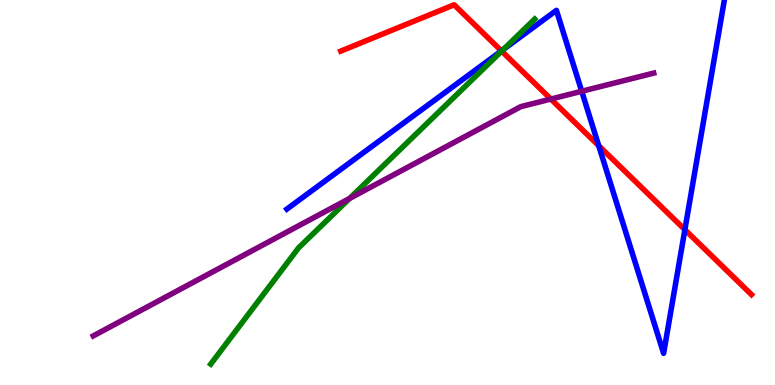[{'lines': ['blue', 'red'], 'intersections': [{'x': 6.47, 'y': 8.68}, {'x': 7.73, 'y': 6.22}, {'x': 8.84, 'y': 4.03}]}, {'lines': ['green', 'red'], 'intersections': [{'x': 6.47, 'y': 8.67}]}, {'lines': ['purple', 'red'], 'intersections': [{'x': 7.11, 'y': 7.43}]}, {'lines': ['blue', 'green'], 'intersections': [{'x': 6.49, 'y': 8.71}]}, {'lines': ['blue', 'purple'], 'intersections': [{'x': 7.51, 'y': 7.63}]}, {'lines': ['green', 'purple'], 'intersections': [{'x': 4.51, 'y': 4.84}]}]